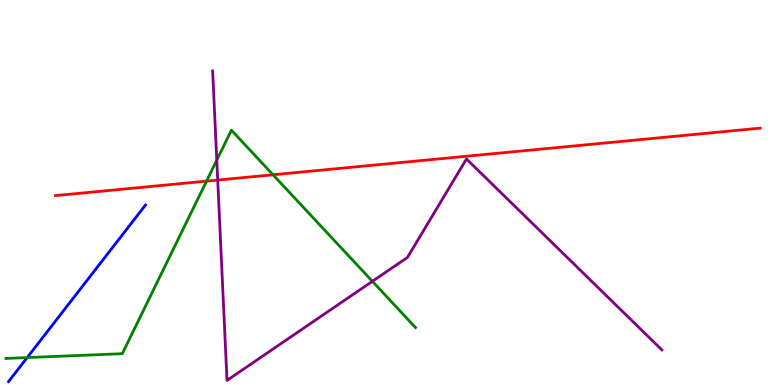[{'lines': ['blue', 'red'], 'intersections': []}, {'lines': ['green', 'red'], 'intersections': [{'x': 2.66, 'y': 5.3}, {'x': 3.52, 'y': 5.46}]}, {'lines': ['purple', 'red'], 'intersections': [{'x': 2.81, 'y': 5.32}]}, {'lines': ['blue', 'green'], 'intersections': [{'x': 0.351, 'y': 0.712}]}, {'lines': ['blue', 'purple'], 'intersections': []}, {'lines': ['green', 'purple'], 'intersections': [{'x': 2.8, 'y': 5.84}, {'x': 4.8, 'y': 2.69}]}]